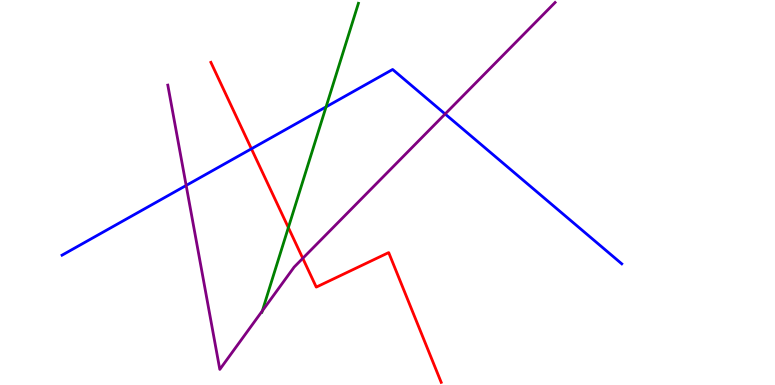[{'lines': ['blue', 'red'], 'intersections': [{'x': 3.24, 'y': 6.14}]}, {'lines': ['green', 'red'], 'intersections': [{'x': 3.72, 'y': 4.09}]}, {'lines': ['purple', 'red'], 'intersections': [{'x': 3.91, 'y': 3.29}]}, {'lines': ['blue', 'green'], 'intersections': [{'x': 4.21, 'y': 7.22}]}, {'lines': ['blue', 'purple'], 'intersections': [{'x': 2.4, 'y': 5.18}, {'x': 5.74, 'y': 7.04}]}, {'lines': ['green', 'purple'], 'intersections': [{'x': 3.39, 'y': 1.93}]}]